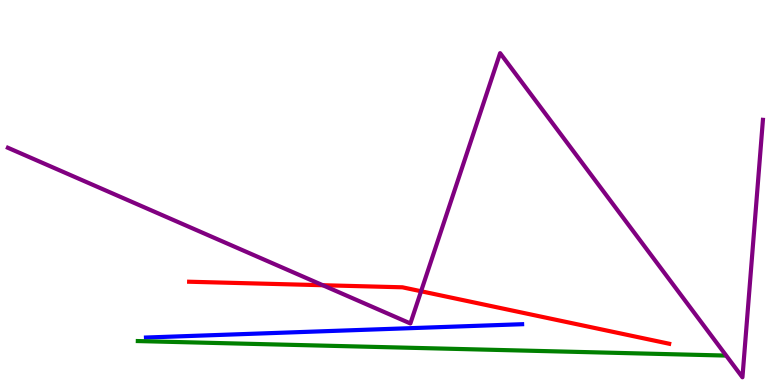[{'lines': ['blue', 'red'], 'intersections': []}, {'lines': ['green', 'red'], 'intersections': []}, {'lines': ['purple', 'red'], 'intersections': [{'x': 4.17, 'y': 2.59}, {'x': 5.43, 'y': 2.44}]}, {'lines': ['blue', 'green'], 'intersections': []}, {'lines': ['blue', 'purple'], 'intersections': []}, {'lines': ['green', 'purple'], 'intersections': []}]